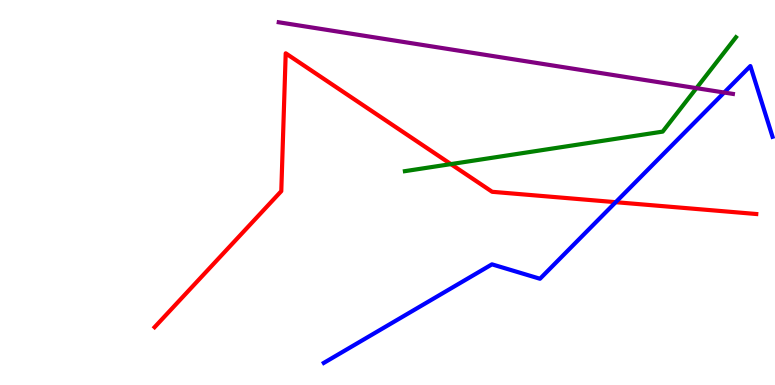[{'lines': ['blue', 'red'], 'intersections': [{'x': 7.94, 'y': 4.75}]}, {'lines': ['green', 'red'], 'intersections': [{'x': 5.82, 'y': 5.74}]}, {'lines': ['purple', 'red'], 'intersections': []}, {'lines': ['blue', 'green'], 'intersections': []}, {'lines': ['blue', 'purple'], 'intersections': [{'x': 9.34, 'y': 7.6}]}, {'lines': ['green', 'purple'], 'intersections': [{'x': 8.99, 'y': 7.71}]}]